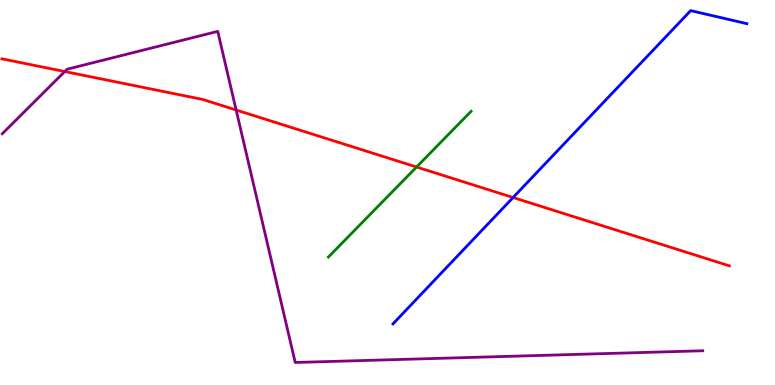[{'lines': ['blue', 'red'], 'intersections': [{'x': 6.62, 'y': 4.87}]}, {'lines': ['green', 'red'], 'intersections': [{'x': 5.37, 'y': 5.66}]}, {'lines': ['purple', 'red'], 'intersections': [{'x': 0.836, 'y': 8.14}, {'x': 3.05, 'y': 7.14}]}, {'lines': ['blue', 'green'], 'intersections': []}, {'lines': ['blue', 'purple'], 'intersections': []}, {'lines': ['green', 'purple'], 'intersections': []}]